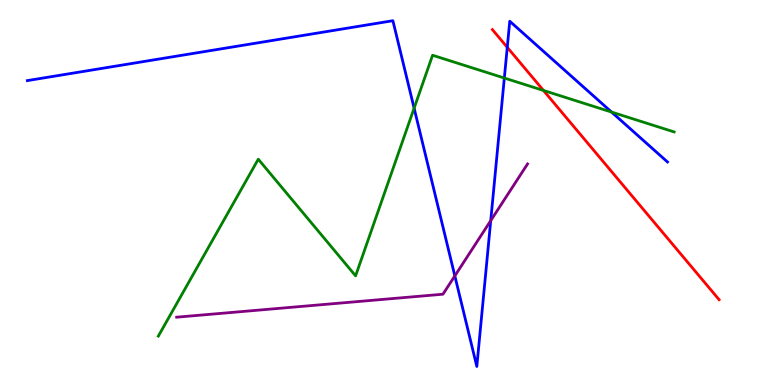[{'lines': ['blue', 'red'], 'intersections': [{'x': 6.55, 'y': 8.77}]}, {'lines': ['green', 'red'], 'intersections': [{'x': 7.01, 'y': 7.65}]}, {'lines': ['purple', 'red'], 'intersections': []}, {'lines': ['blue', 'green'], 'intersections': [{'x': 5.34, 'y': 7.19}, {'x': 6.51, 'y': 7.97}, {'x': 7.89, 'y': 7.09}]}, {'lines': ['blue', 'purple'], 'intersections': [{'x': 5.87, 'y': 2.83}, {'x': 6.33, 'y': 4.27}]}, {'lines': ['green', 'purple'], 'intersections': []}]